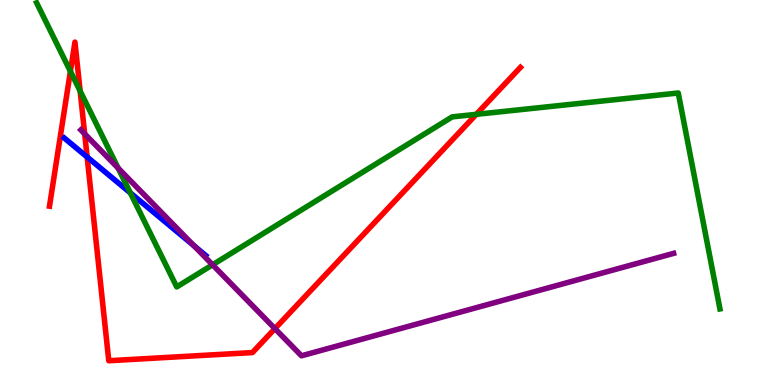[{'lines': ['blue', 'red'], 'intersections': [{'x': 1.12, 'y': 5.92}]}, {'lines': ['green', 'red'], 'intersections': [{'x': 0.908, 'y': 8.15}, {'x': 1.03, 'y': 7.63}, {'x': 6.15, 'y': 7.03}]}, {'lines': ['purple', 'red'], 'intersections': [{'x': 1.09, 'y': 6.52}, {'x': 3.55, 'y': 1.46}]}, {'lines': ['blue', 'green'], 'intersections': [{'x': 1.68, 'y': 4.99}]}, {'lines': ['blue', 'purple'], 'intersections': [{'x': 2.5, 'y': 3.62}]}, {'lines': ['green', 'purple'], 'intersections': [{'x': 1.52, 'y': 5.63}, {'x': 2.74, 'y': 3.12}]}]